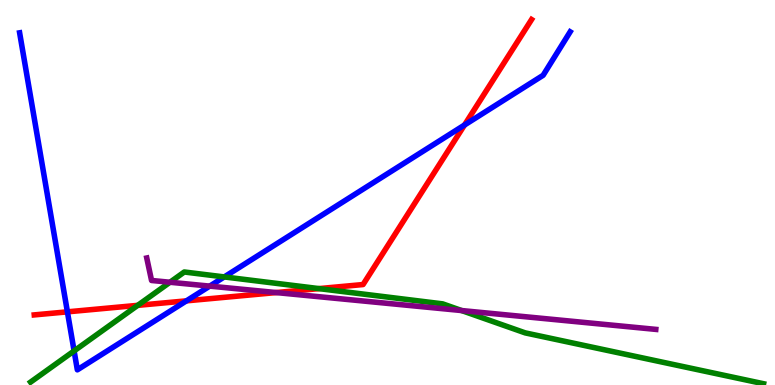[{'lines': ['blue', 'red'], 'intersections': [{'x': 0.87, 'y': 1.9}, {'x': 2.41, 'y': 2.19}, {'x': 5.99, 'y': 6.75}]}, {'lines': ['green', 'red'], 'intersections': [{'x': 1.78, 'y': 2.07}, {'x': 4.12, 'y': 2.5}]}, {'lines': ['purple', 'red'], 'intersections': [{'x': 3.56, 'y': 2.4}]}, {'lines': ['blue', 'green'], 'intersections': [{'x': 0.956, 'y': 0.885}, {'x': 2.89, 'y': 2.81}]}, {'lines': ['blue', 'purple'], 'intersections': [{'x': 2.71, 'y': 2.57}]}, {'lines': ['green', 'purple'], 'intersections': [{'x': 2.19, 'y': 2.67}, {'x': 5.96, 'y': 1.93}]}]